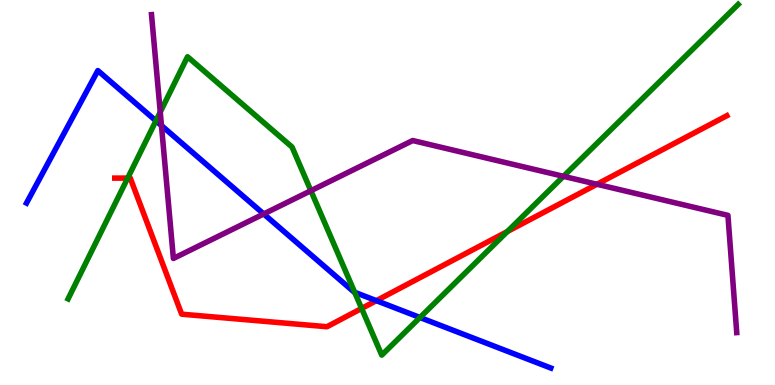[{'lines': ['blue', 'red'], 'intersections': [{'x': 4.86, 'y': 2.19}]}, {'lines': ['green', 'red'], 'intersections': [{'x': 1.65, 'y': 5.37}, {'x': 4.67, 'y': 1.99}, {'x': 6.55, 'y': 3.99}]}, {'lines': ['purple', 'red'], 'intersections': [{'x': 7.7, 'y': 5.21}]}, {'lines': ['blue', 'green'], 'intersections': [{'x': 2.01, 'y': 6.86}, {'x': 4.58, 'y': 2.41}, {'x': 5.42, 'y': 1.75}]}, {'lines': ['blue', 'purple'], 'intersections': [{'x': 2.08, 'y': 6.74}, {'x': 3.4, 'y': 4.44}]}, {'lines': ['green', 'purple'], 'intersections': [{'x': 2.07, 'y': 7.09}, {'x': 4.01, 'y': 5.05}, {'x': 7.27, 'y': 5.42}]}]